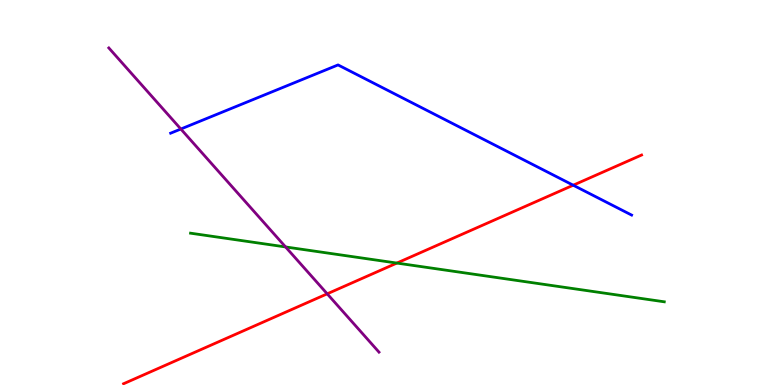[{'lines': ['blue', 'red'], 'intersections': [{'x': 7.4, 'y': 5.19}]}, {'lines': ['green', 'red'], 'intersections': [{'x': 5.12, 'y': 3.17}]}, {'lines': ['purple', 'red'], 'intersections': [{'x': 4.22, 'y': 2.37}]}, {'lines': ['blue', 'green'], 'intersections': []}, {'lines': ['blue', 'purple'], 'intersections': [{'x': 2.33, 'y': 6.65}]}, {'lines': ['green', 'purple'], 'intersections': [{'x': 3.68, 'y': 3.59}]}]